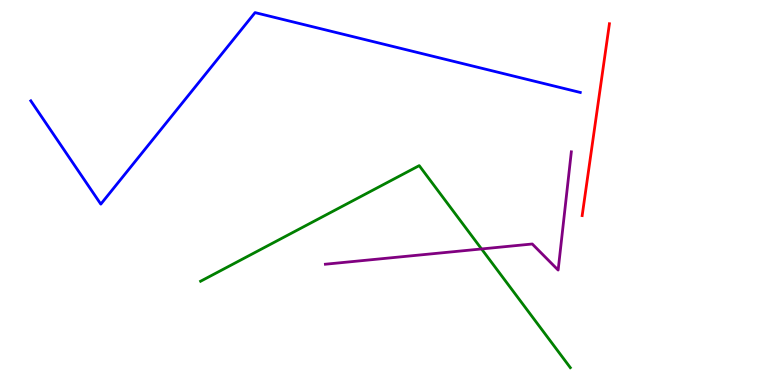[{'lines': ['blue', 'red'], 'intersections': []}, {'lines': ['green', 'red'], 'intersections': []}, {'lines': ['purple', 'red'], 'intersections': []}, {'lines': ['blue', 'green'], 'intersections': []}, {'lines': ['blue', 'purple'], 'intersections': []}, {'lines': ['green', 'purple'], 'intersections': [{'x': 6.21, 'y': 3.53}]}]